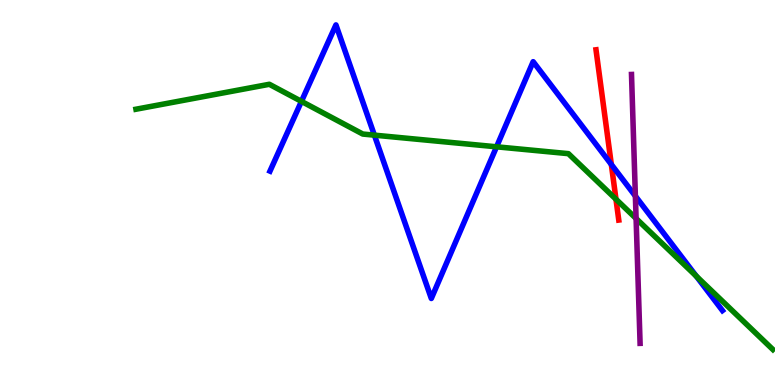[{'lines': ['blue', 'red'], 'intersections': [{'x': 7.89, 'y': 5.73}]}, {'lines': ['green', 'red'], 'intersections': [{'x': 7.95, 'y': 4.83}]}, {'lines': ['purple', 'red'], 'intersections': []}, {'lines': ['blue', 'green'], 'intersections': [{'x': 3.89, 'y': 7.37}, {'x': 4.83, 'y': 6.49}, {'x': 6.41, 'y': 6.19}, {'x': 8.98, 'y': 2.83}]}, {'lines': ['blue', 'purple'], 'intersections': [{'x': 8.2, 'y': 4.91}]}, {'lines': ['green', 'purple'], 'intersections': [{'x': 8.21, 'y': 4.32}]}]